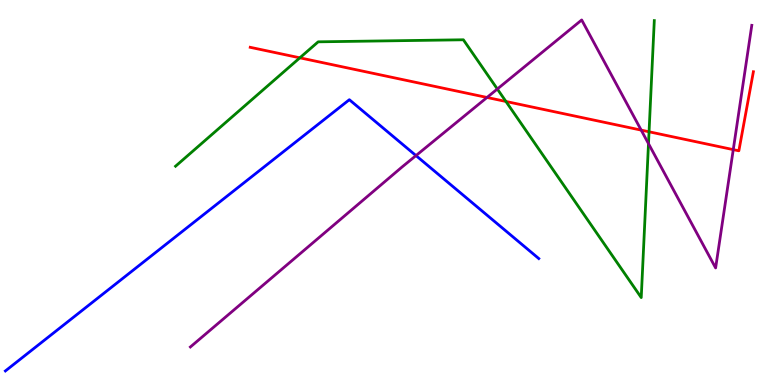[{'lines': ['blue', 'red'], 'intersections': []}, {'lines': ['green', 'red'], 'intersections': [{'x': 3.87, 'y': 8.5}, {'x': 6.53, 'y': 7.36}, {'x': 8.37, 'y': 6.58}]}, {'lines': ['purple', 'red'], 'intersections': [{'x': 6.28, 'y': 7.47}, {'x': 8.27, 'y': 6.62}, {'x': 9.46, 'y': 6.11}]}, {'lines': ['blue', 'green'], 'intersections': []}, {'lines': ['blue', 'purple'], 'intersections': [{'x': 5.37, 'y': 5.96}]}, {'lines': ['green', 'purple'], 'intersections': [{'x': 6.42, 'y': 7.69}, {'x': 8.37, 'y': 6.27}]}]